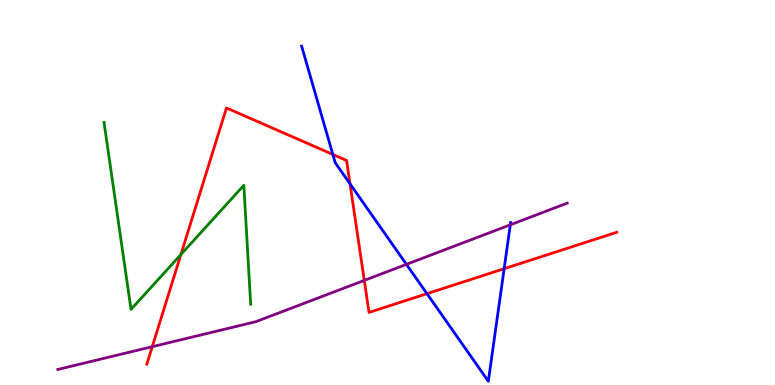[{'lines': ['blue', 'red'], 'intersections': [{'x': 4.29, 'y': 5.99}, {'x': 4.52, 'y': 5.22}, {'x': 5.51, 'y': 2.37}, {'x': 6.51, 'y': 3.02}]}, {'lines': ['green', 'red'], 'intersections': [{'x': 2.33, 'y': 3.39}]}, {'lines': ['purple', 'red'], 'intersections': [{'x': 1.96, 'y': 0.995}, {'x': 4.7, 'y': 2.72}]}, {'lines': ['blue', 'green'], 'intersections': []}, {'lines': ['blue', 'purple'], 'intersections': [{'x': 5.24, 'y': 3.13}, {'x': 6.58, 'y': 4.16}]}, {'lines': ['green', 'purple'], 'intersections': []}]